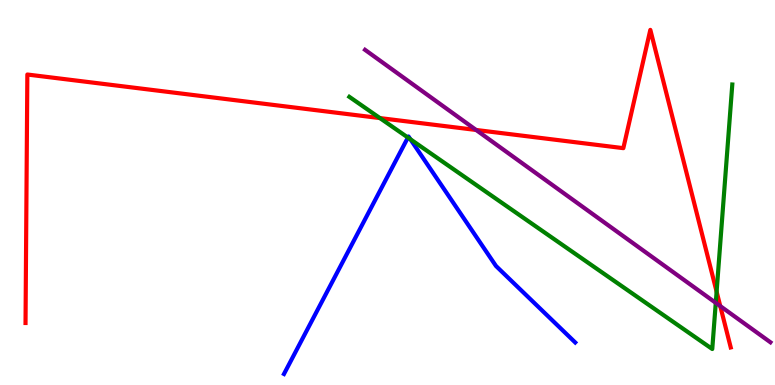[{'lines': ['blue', 'red'], 'intersections': []}, {'lines': ['green', 'red'], 'intersections': [{'x': 4.9, 'y': 6.93}, {'x': 9.25, 'y': 2.42}]}, {'lines': ['purple', 'red'], 'intersections': [{'x': 6.14, 'y': 6.62}, {'x': 9.29, 'y': 2.05}]}, {'lines': ['blue', 'green'], 'intersections': [{'x': 5.26, 'y': 6.43}, {'x': 5.3, 'y': 6.38}]}, {'lines': ['blue', 'purple'], 'intersections': []}, {'lines': ['green', 'purple'], 'intersections': [{'x': 9.24, 'y': 2.13}]}]